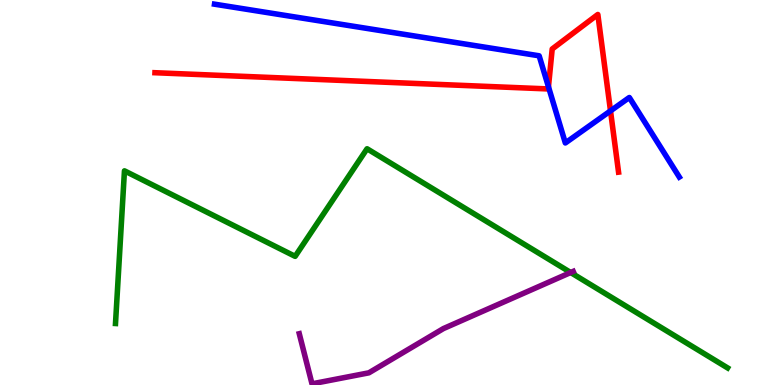[{'lines': ['blue', 'red'], 'intersections': [{'x': 7.08, 'y': 7.75}, {'x': 7.88, 'y': 7.12}]}, {'lines': ['green', 'red'], 'intersections': []}, {'lines': ['purple', 'red'], 'intersections': []}, {'lines': ['blue', 'green'], 'intersections': []}, {'lines': ['blue', 'purple'], 'intersections': []}, {'lines': ['green', 'purple'], 'intersections': [{'x': 7.36, 'y': 2.92}]}]